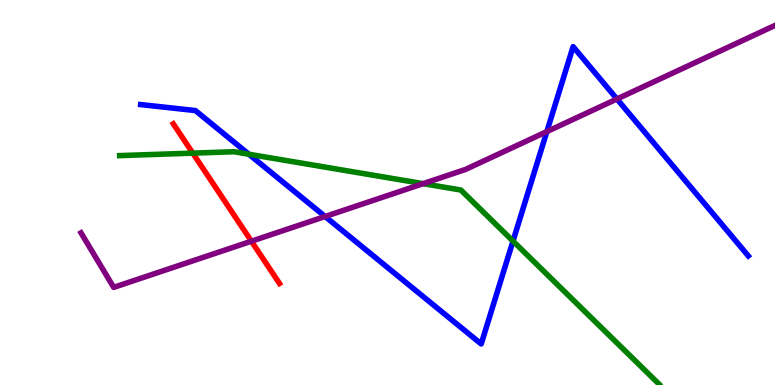[{'lines': ['blue', 'red'], 'intersections': []}, {'lines': ['green', 'red'], 'intersections': [{'x': 2.49, 'y': 6.02}]}, {'lines': ['purple', 'red'], 'intersections': [{'x': 3.24, 'y': 3.73}]}, {'lines': ['blue', 'green'], 'intersections': [{'x': 3.21, 'y': 5.99}, {'x': 6.62, 'y': 3.74}]}, {'lines': ['blue', 'purple'], 'intersections': [{'x': 4.2, 'y': 4.38}, {'x': 7.06, 'y': 6.58}, {'x': 7.96, 'y': 7.43}]}, {'lines': ['green', 'purple'], 'intersections': [{'x': 5.46, 'y': 5.23}]}]